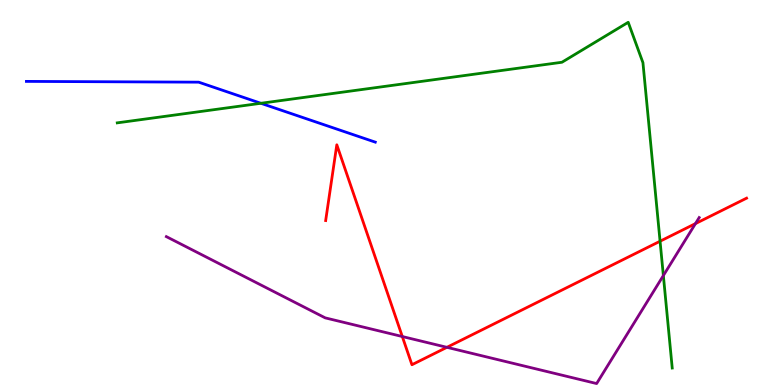[{'lines': ['blue', 'red'], 'intersections': []}, {'lines': ['green', 'red'], 'intersections': [{'x': 8.52, 'y': 3.73}]}, {'lines': ['purple', 'red'], 'intersections': [{'x': 5.19, 'y': 1.26}, {'x': 5.77, 'y': 0.979}, {'x': 8.97, 'y': 4.19}]}, {'lines': ['blue', 'green'], 'intersections': [{'x': 3.37, 'y': 7.32}]}, {'lines': ['blue', 'purple'], 'intersections': []}, {'lines': ['green', 'purple'], 'intersections': [{'x': 8.56, 'y': 2.84}]}]